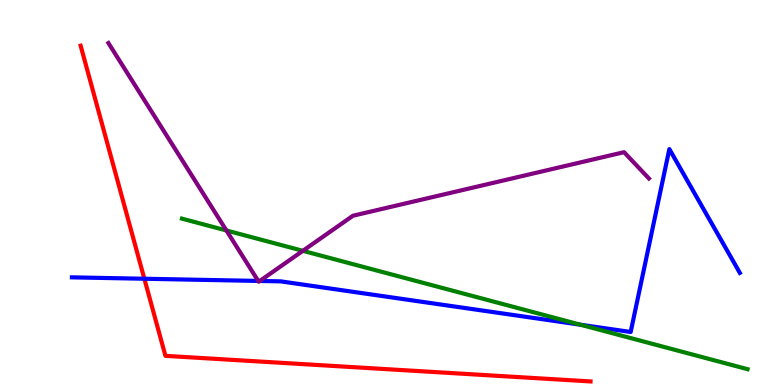[{'lines': ['blue', 'red'], 'intersections': [{'x': 1.86, 'y': 2.76}]}, {'lines': ['green', 'red'], 'intersections': []}, {'lines': ['purple', 'red'], 'intersections': []}, {'lines': ['blue', 'green'], 'intersections': [{'x': 7.49, 'y': 1.57}]}, {'lines': ['blue', 'purple'], 'intersections': [{'x': 3.33, 'y': 2.7}, {'x': 3.35, 'y': 2.7}]}, {'lines': ['green', 'purple'], 'intersections': [{'x': 2.92, 'y': 4.01}, {'x': 3.91, 'y': 3.49}]}]